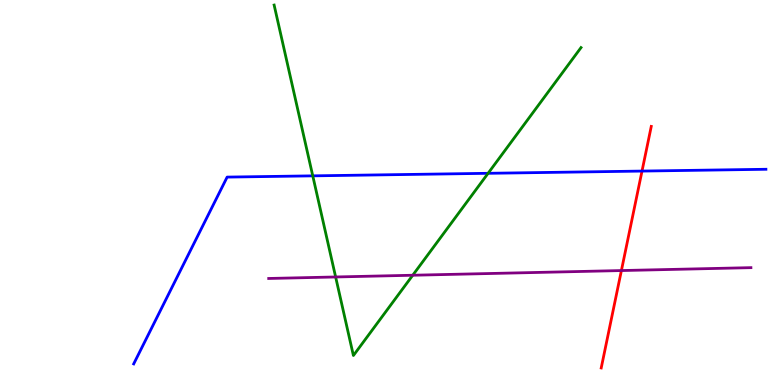[{'lines': ['blue', 'red'], 'intersections': [{'x': 8.28, 'y': 5.56}]}, {'lines': ['green', 'red'], 'intersections': []}, {'lines': ['purple', 'red'], 'intersections': [{'x': 8.02, 'y': 2.97}]}, {'lines': ['blue', 'green'], 'intersections': [{'x': 4.04, 'y': 5.43}, {'x': 6.3, 'y': 5.5}]}, {'lines': ['blue', 'purple'], 'intersections': []}, {'lines': ['green', 'purple'], 'intersections': [{'x': 4.33, 'y': 2.81}, {'x': 5.33, 'y': 2.85}]}]